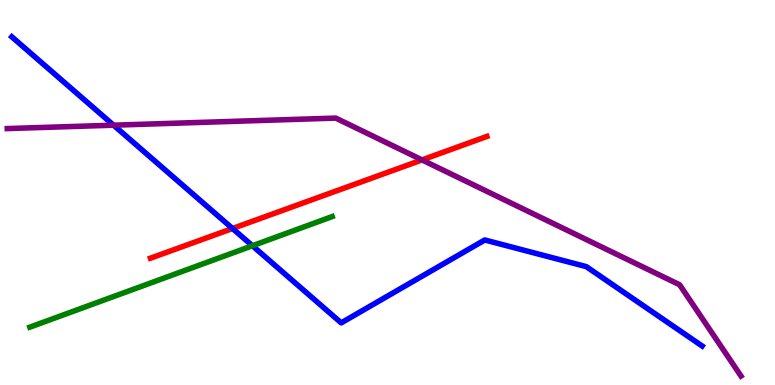[{'lines': ['blue', 'red'], 'intersections': [{'x': 3.0, 'y': 4.07}]}, {'lines': ['green', 'red'], 'intersections': []}, {'lines': ['purple', 'red'], 'intersections': [{'x': 5.45, 'y': 5.85}]}, {'lines': ['blue', 'green'], 'intersections': [{'x': 3.26, 'y': 3.62}]}, {'lines': ['blue', 'purple'], 'intersections': [{'x': 1.47, 'y': 6.75}]}, {'lines': ['green', 'purple'], 'intersections': []}]